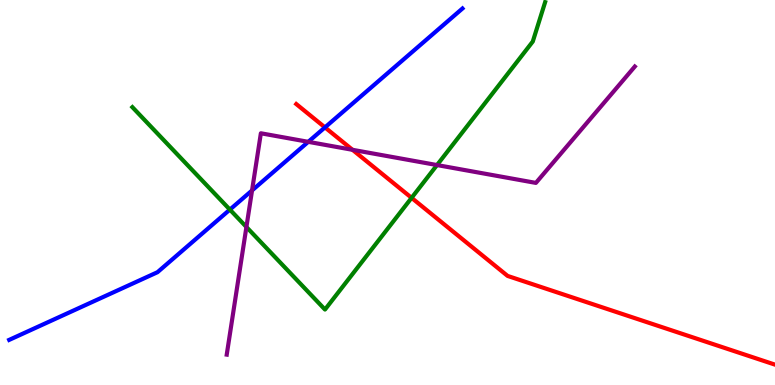[{'lines': ['blue', 'red'], 'intersections': [{'x': 4.19, 'y': 6.69}]}, {'lines': ['green', 'red'], 'intersections': [{'x': 5.31, 'y': 4.86}]}, {'lines': ['purple', 'red'], 'intersections': [{'x': 4.55, 'y': 6.11}]}, {'lines': ['blue', 'green'], 'intersections': [{'x': 2.97, 'y': 4.56}]}, {'lines': ['blue', 'purple'], 'intersections': [{'x': 3.25, 'y': 5.05}, {'x': 3.98, 'y': 6.32}]}, {'lines': ['green', 'purple'], 'intersections': [{'x': 3.18, 'y': 4.1}, {'x': 5.64, 'y': 5.71}]}]